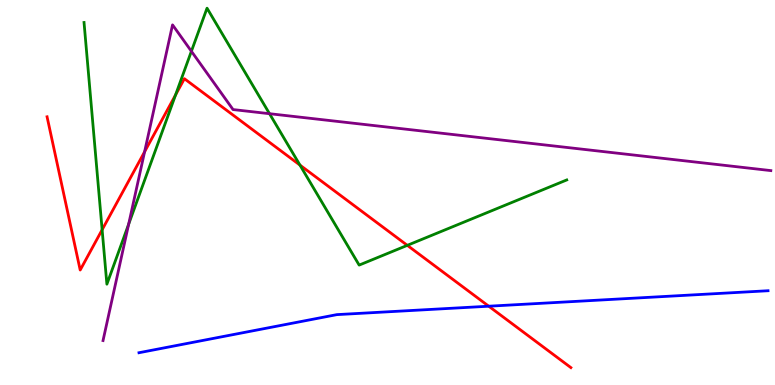[{'lines': ['blue', 'red'], 'intersections': [{'x': 6.31, 'y': 2.05}]}, {'lines': ['green', 'red'], 'intersections': [{'x': 1.32, 'y': 4.03}, {'x': 2.27, 'y': 7.53}, {'x': 3.87, 'y': 5.71}, {'x': 5.26, 'y': 3.63}]}, {'lines': ['purple', 'red'], 'intersections': [{'x': 1.87, 'y': 6.06}]}, {'lines': ['blue', 'green'], 'intersections': []}, {'lines': ['blue', 'purple'], 'intersections': []}, {'lines': ['green', 'purple'], 'intersections': [{'x': 1.66, 'y': 4.18}, {'x': 2.47, 'y': 8.67}, {'x': 3.48, 'y': 7.05}]}]